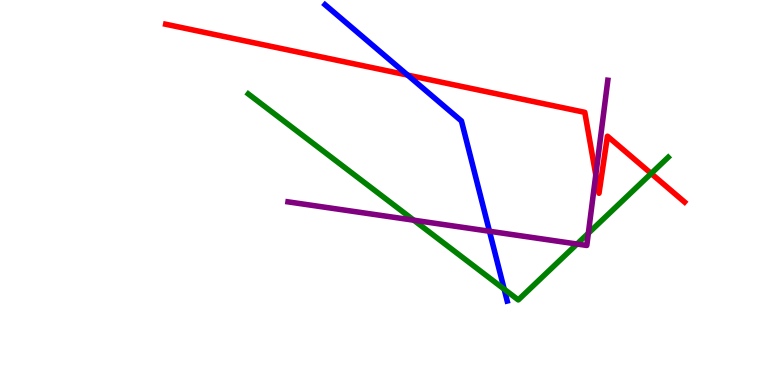[{'lines': ['blue', 'red'], 'intersections': [{'x': 5.26, 'y': 8.05}]}, {'lines': ['green', 'red'], 'intersections': [{'x': 8.4, 'y': 5.49}]}, {'lines': ['purple', 'red'], 'intersections': [{'x': 7.69, 'y': 5.46}]}, {'lines': ['blue', 'green'], 'intersections': [{'x': 6.51, 'y': 2.49}]}, {'lines': ['blue', 'purple'], 'intersections': [{'x': 6.32, 'y': 3.99}]}, {'lines': ['green', 'purple'], 'intersections': [{'x': 5.34, 'y': 4.28}, {'x': 7.45, 'y': 3.66}, {'x': 7.59, 'y': 3.94}]}]